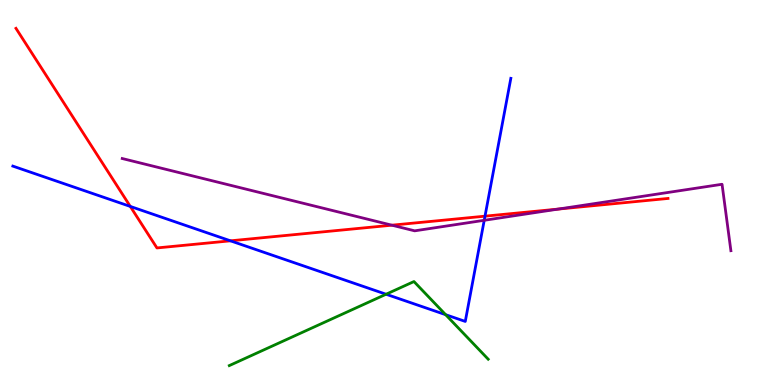[{'lines': ['blue', 'red'], 'intersections': [{'x': 1.68, 'y': 4.64}, {'x': 2.97, 'y': 3.74}, {'x': 6.26, 'y': 4.39}]}, {'lines': ['green', 'red'], 'intersections': []}, {'lines': ['purple', 'red'], 'intersections': [{'x': 5.06, 'y': 4.15}, {'x': 7.21, 'y': 4.57}]}, {'lines': ['blue', 'green'], 'intersections': [{'x': 4.98, 'y': 2.36}, {'x': 5.75, 'y': 1.83}]}, {'lines': ['blue', 'purple'], 'intersections': [{'x': 6.25, 'y': 4.28}]}, {'lines': ['green', 'purple'], 'intersections': []}]